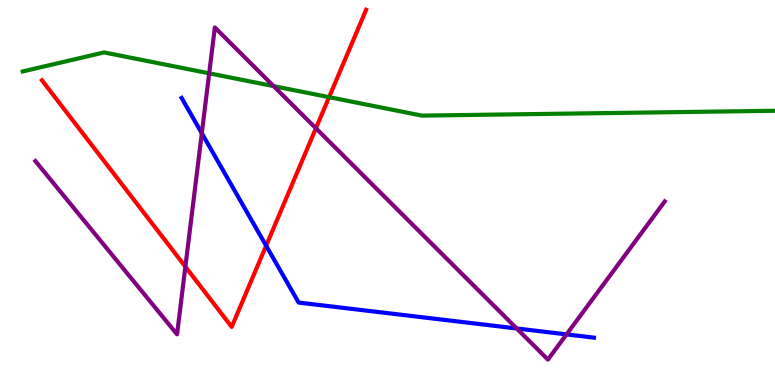[{'lines': ['blue', 'red'], 'intersections': [{'x': 3.43, 'y': 3.62}]}, {'lines': ['green', 'red'], 'intersections': [{'x': 4.25, 'y': 7.48}]}, {'lines': ['purple', 'red'], 'intersections': [{'x': 2.39, 'y': 3.07}, {'x': 4.08, 'y': 6.67}]}, {'lines': ['blue', 'green'], 'intersections': []}, {'lines': ['blue', 'purple'], 'intersections': [{'x': 2.6, 'y': 6.54}, {'x': 6.67, 'y': 1.47}, {'x': 7.31, 'y': 1.31}]}, {'lines': ['green', 'purple'], 'intersections': [{'x': 2.7, 'y': 8.1}, {'x': 3.53, 'y': 7.76}]}]